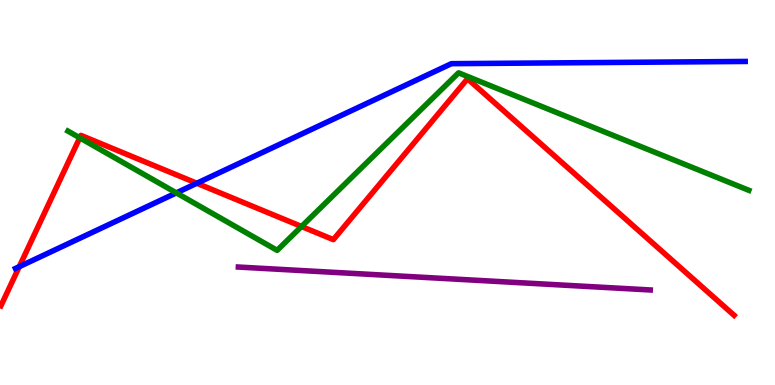[{'lines': ['blue', 'red'], 'intersections': [{'x': 0.249, 'y': 3.07}, {'x': 2.54, 'y': 5.24}]}, {'lines': ['green', 'red'], 'intersections': [{'x': 1.03, 'y': 6.42}, {'x': 3.89, 'y': 4.12}]}, {'lines': ['purple', 'red'], 'intersections': []}, {'lines': ['blue', 'green'], 'intersections': [{'x': 2.28, 'y': 4.99}]}, {'lines': ['blue', 'purple'], 'intersections': []}, {'lines': ['green', 'purple'], 'intersections': []}]